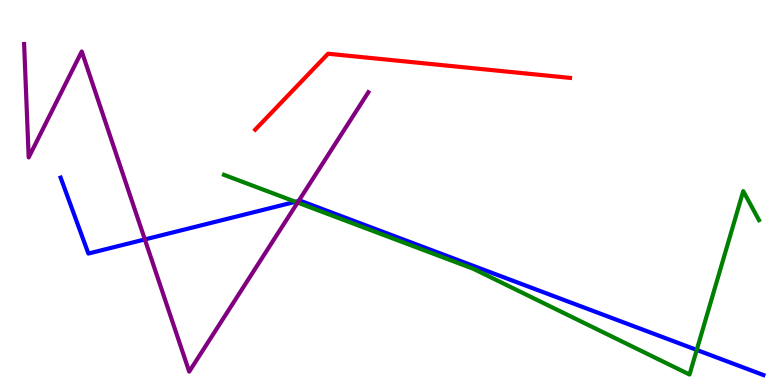[{'lines': ['blue', 'red'], 'intersections': []}, {'lines': ['green', 'red'], 'intersections': []}, {'lines': ['purple', 'red'], 'intersections': []}, {'lines': ['blue', 'green'], 'intersections': [{'x': 3.81, 'y': 4.76}, {'x': 8.99, 'y': 0.911}]}, {'lines': ['blue', 'purple'], 'intersections': [{'x': 1.87, 'y': 3.78}, {'x': 3.85, 'y': 4.78}]}, {'lines': ['green', 'purple'], 'intersections': [{'x': 3.84, 'y': 4.74}]}]